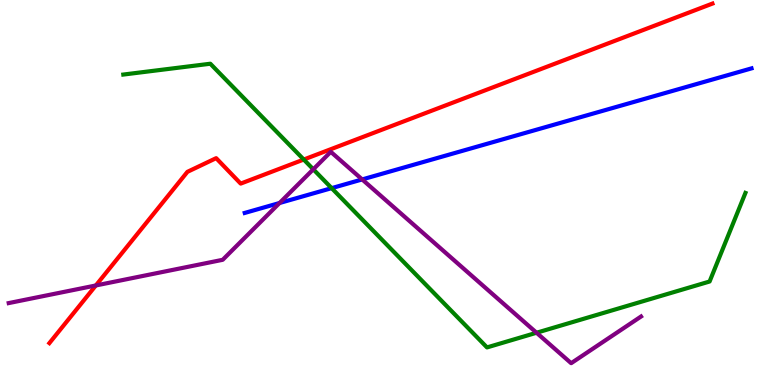[{'lines': ['blue', 'red'], 'intersections': []}, {'lines': ['green', 'red'], 'intersections': [{'x': 3.92, 'y': 5.86}]}, {'lines': ['purple', 'red'], 'intersections': [{'x': 1.24, 'y': 2.59}]}, {'lines': ['blue', 'green'], 'intersections': [{'x': 4.28, 'y': 5.11}]}, {'lines': ['blue', 'purple'], 'intersections': [{'x': 3.61, 'y': 4.73}, {'x': 4.67, 'y': 5.34}]}, {'lines': ['green', 'purple'], 'intersections': [{'x': 4.04, 'y': 5.6}, {'x': 6.92, 'y': 1.36}]}]